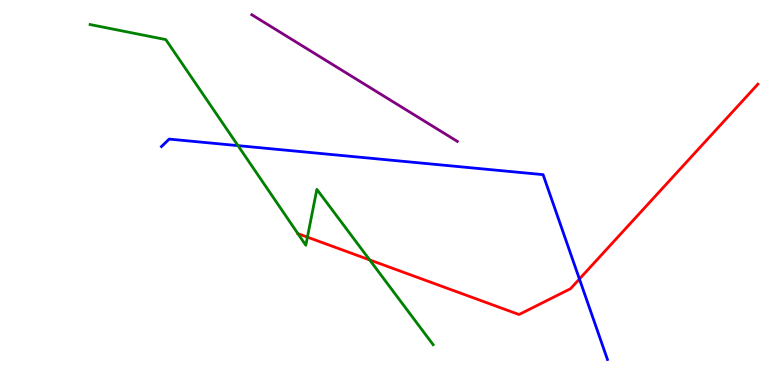[{'lines': ['blue', 'red'], 'intersections': [{'x': 7.48, 'y': 2.75}]}, {'lines': ['green', 'red'], 'intersections': [{'x': 3.84, 'y': 3.93}, {'x': 3.97, 'y': 3.84}, {'x': 4.77, 'y': 3.25}]}, {'lines': ['purple', 'red'], 'intersections': []}, {'lines': ['blue', 'green'], 'intersections': [{'x': 3.07, 'y': 6.22}]}, {'lines': ['blue', 'purple'], 'intersections': []}, {'lines': ['green', 'purple'], 'intersections': []}]